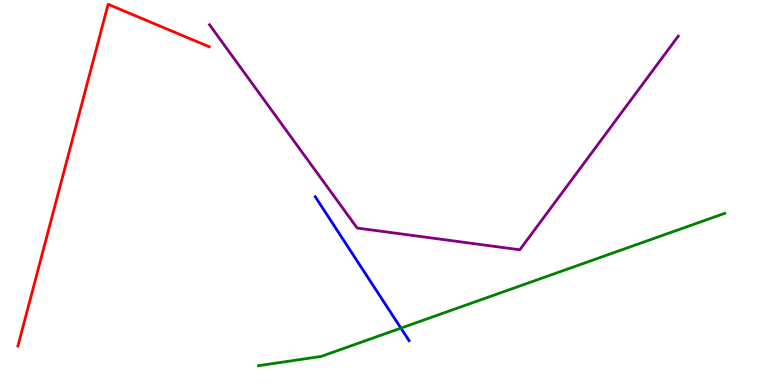[{'lines': ['blue', 'red'], 'intersections': []}, {'lines': ['green', 'red'], 'intersections': []}, {'lines': ['purple', 'red'], 'intersections': []}, {'lines': ['blue', 'green'], 'intersections': [{'x': 5.17, 'y': 1.48}]}, {'lines': ['blue', 'purple'], 'intersections': []}, {'lines': ['green', 'purple'], 'intersections': []}]